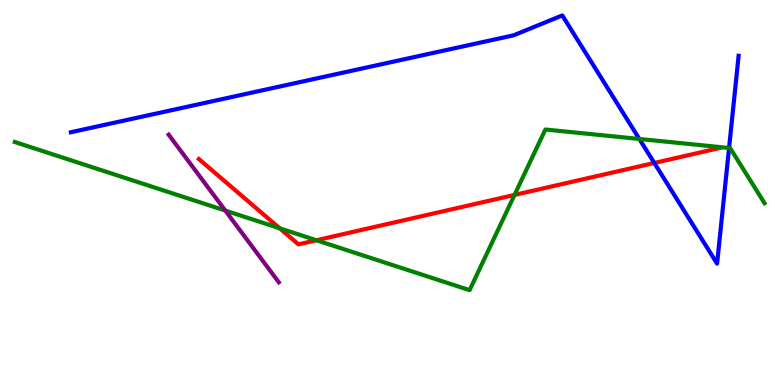[{'lines': ['blue', 'red'], 'intersections': [{'x': 8.44, 'y': 5.77}]}, {'lines': ['green', 'red'], 'intersections': [{'x': 3.61, 'y': 4.07}, {'x': 4.08, 'y': 3.76}, {'x': 6.64, 'y': 4.94}]}, {'lines': ['purple', 'red'], 'intersections': []}, {'lines': ['blue', 'green'], 'intersections': [{'x': 8.25, 'y': 6.39}, {'x': 9.41, 'y': 6.16}]}, {'lines': ['blue', 'purple'], 'intersections': []}, {'lines': ['green', 'purple'], 'intersections': [{'x': 2.91, 'y': 4.53}]}]